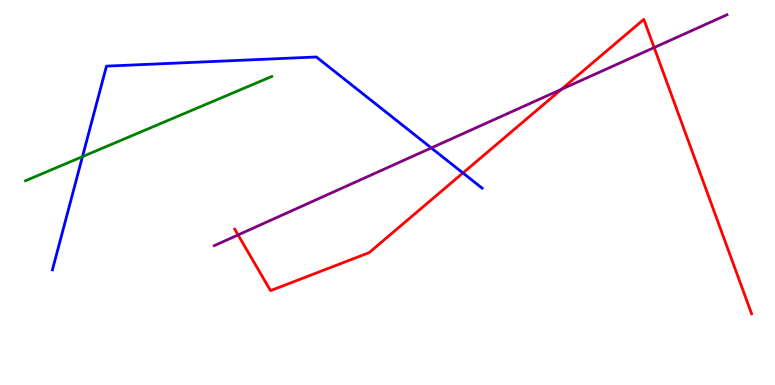[{'lines': ['blue', 'red'], 'intersections': [{'x': 5.97, 'y': 5.51}]}, {'lines': ['green', 'red'], 'intersections': []}, {'lines': ['purple', 'red'], 'intersections': [{'x': 3.07, 'y': 3.9}, {'x': 7.24, 'y': 7.68}, {'x': 8.44, 'y': 8.76}]}, {'lines': ['blue', 'green'], 'intersections': [{'x': 1.06, 'y': 5.93}]}, {'lines': ['blue', 'purple'], 'intersections': [{'x': 5.56, 'y': 6.16}]}, {'lines': ['green', 'purple'], 'intersections': []}]